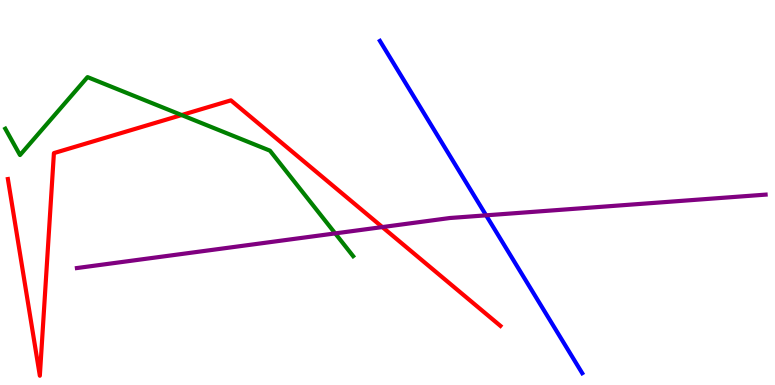[{'lines': ['blue', 'red'], 'intersections': []}, {'lines': ['green', 'red'], 'intersections': [{'x': 2.34, 'y': 7.01}]}, {'lines': ['purple', 'red'], 'intersections': [{'x': 4.93, 'y': 4.1}]}, {'lines': ['blue', 'green'], 'intersections': []}, {'lines': ['blue', 'purple'], 'intersections': [{'x': 6.27, 'y': 4.41}]}, {'lines': ['green', 'purple'], 'intersections': [{'x': 4.33, 'y': 3.94}]}]